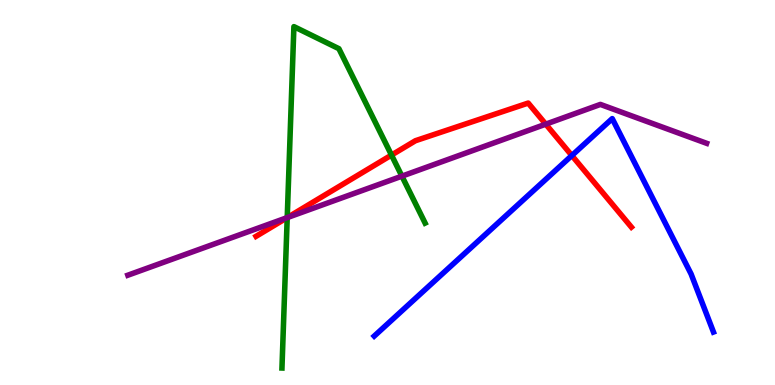[{'lines': ['blue', 'red'], 'intersections': [{'x': 7.38, 'y': 5.96}]}, {'lines': ['green', 'red'], 'intersections': [{'x': 3.71, 'y': 4.35}, {'x': 5.05, 'y': 5.97}]}, {'lines': ['purple', 'red'], 'intersections': [{'x': 3.71, 'y': 4.35}, {'x': 7.04, 'y': 6.77}]}, {'lines': ['blue', 'green'], 'intersections': []}, {'lines': ['blue', 'purple'], 'intersections': []}, {'lines': ['green', 'purple'], 'intersections': [{'x': 3.71, 'y': 4.35}, {'x': 5.19, 'y': 5.42}]}]